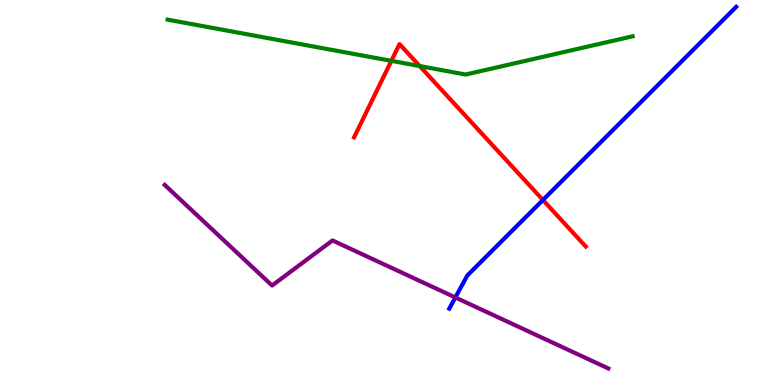[{'lines': ['blue', 'red'], 'intersections': [{'x': 7.01, 'y': 4.81}]}, {'lines': ['green', 'red'], 'intersections': [{'x': 5.05, 'y': 8.42}, {'x': 5.42, 'y': 8.28}]}, {'lines': ['purple', 'red'], 'intersections': []}, {'lines': ['blue', 'green'], 'intersections': []}, {'lines': ['blue', 'purple'], 'intersections': [{'x': 5.88, 'y': 2.27}]}, {'lines': ['green', 'purple'], 'intersections': []}]